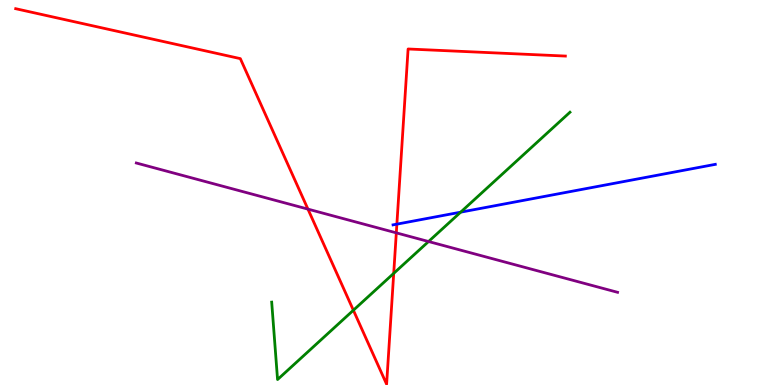[{'lines': ['blue', 'red'], 'intersections': [{'x': 5.12, 'y': 4.18}]}, {'lines': ['green', 'red'], 'intersections': [{'x': 4.56, 'y': 1.94}, {'x': 5.08, 'y': 2.9}]}, {'lines': ['purple', 'red'], 'intersections': [{'x': 3.97, 'y': 4.57}, {'x': 5.11, 'y': 3.95}]}, {'lines': ['blue', 'green'], 'intersections': [{'x': 5.94, 'y': 4.49}]}, {'lines': ['blue', 'purple'], 'intersections': []}, {'lines': ['green', 'purple'], 'intersections': [{'x': 5.53, 'y': 3.73}]}]